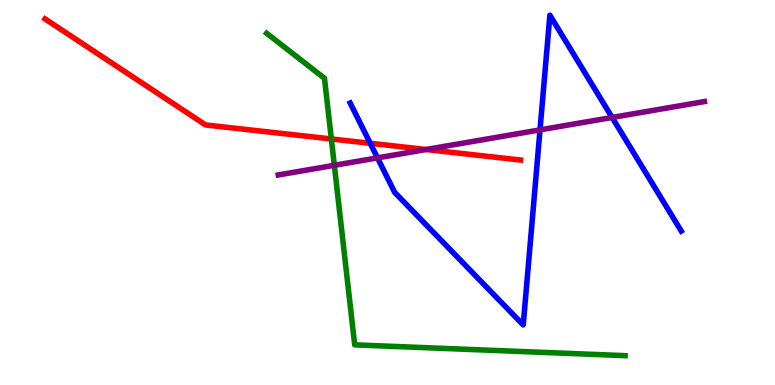[{'lines': ['blue', 'red'], 'intersections': [{'x': 4.78, 'y': 6.28}]}, {'lines': ['green', 'red'], 'intersections': [{'x': 4.28, 'y': 6.39}]}, {'lines': ['purple', 'red'], 'intersections': [{'x': 5.5, 'y': 6.12}]}, {'lines': ['blue', 'green'], 'intersections': []}, {'lines': ['blue', 'purple'], 'intersections': [{'x': 4.87, 'y': 5.9}, {'x': 6.97, 'y': 6.63}, {'x': 7.9, 'y': 6.95}]}, {'lines': ['green', 'purple'], 'intersections': [{'x': 4.31, 'y': 5.71}]}]